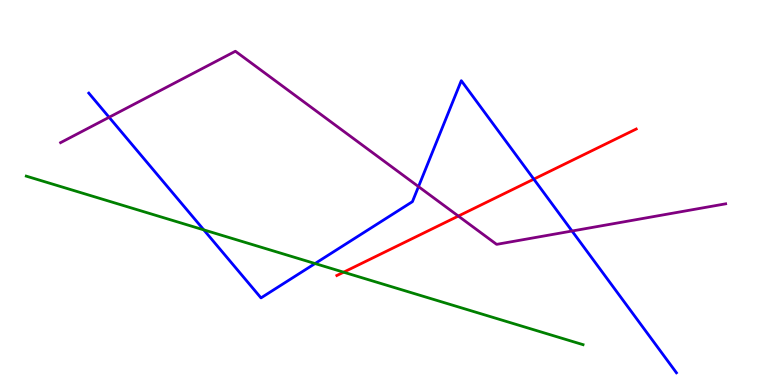[{'lines': ['blue', 'red'], 'intersections': [{'x': 6.89, 'y': 5.35}]}, {'lines': ['green', 'red'], 'intersections': [{'x': 4.43, 'y': 2.93}]}, {'lines': ['purple', 'red'], 'intersections': [{'x': 5.91, 'y': 4.39}]}, {'lines': ['blue', 'green'], 'intersections': [{'x': 2.63, 'y': 4.03}, {'x': 4.07, 'y': 3.15}]}, {'lines': ['blue', 'purple'], 'intersections': [{'x': 1.41, 'y': 6.95}, {'x': 5.4, 'y': 5.15}, {'x': 7.38, 'y': 4.0}]}, {'lines': ['green', 'purple'], 'intersections': []}]